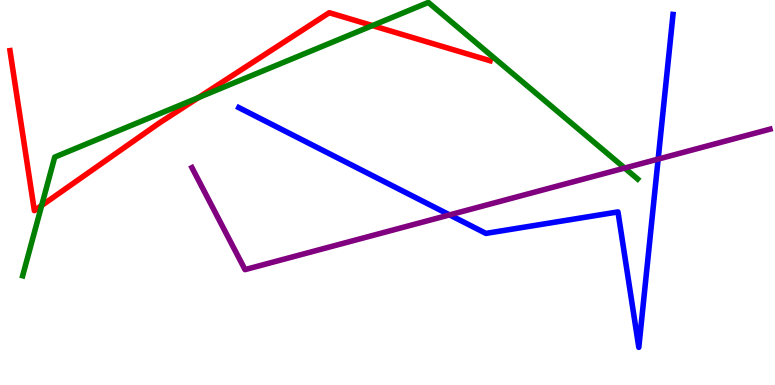[{'lines': ['blue', 'red'], 'intersections': []}, {'lines': ['green', 'red'], 'intersections': [{'x': 0.537, 'y': 4.66}, {'x': 2.56, 'y': 7.46}, {'x': 4.81, 'y': 9.34}]}, {'lines': ['purple', 'red'], 'intersections': []}, {'lines': ['blue', 'green'], 'intersections': []}, {'lines': ['blue', 'purple'], 'intersections': [{'x': 5.8, 'y': 4.42}, {'x': 8.49, 'y': 5.87}]}, {'lines': ['green', 'purple'], 'intersections': [{'x': 8.06, 'y': 5.63}]}]